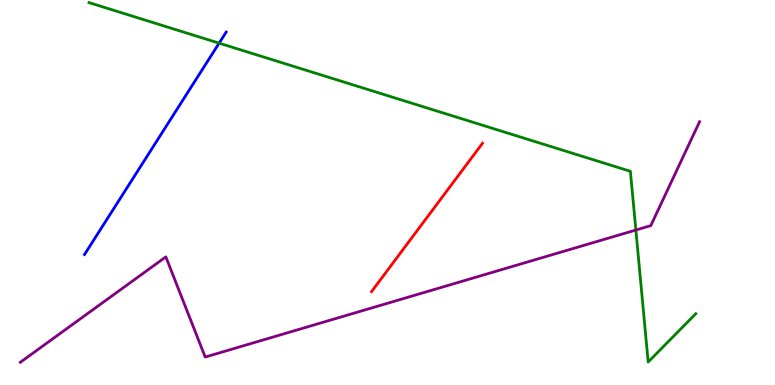[{'lines': ['blue', 'red'], 'intersections': []}, {'lines': ['green', 'red'], 'intersections': []}, {'lines': ['purple', 'red'], 'intersections': []}, {'lines': ['blue', 'green'], 'intersections': [{'x': 2.83, 'y': 8.88}]}, {'lines': ['blue', 'purple'], 'intersections': []}, {'lines': ['green', 'purple'], 'intersections': [{'x': 8.2, 'y': 4.03}]}]